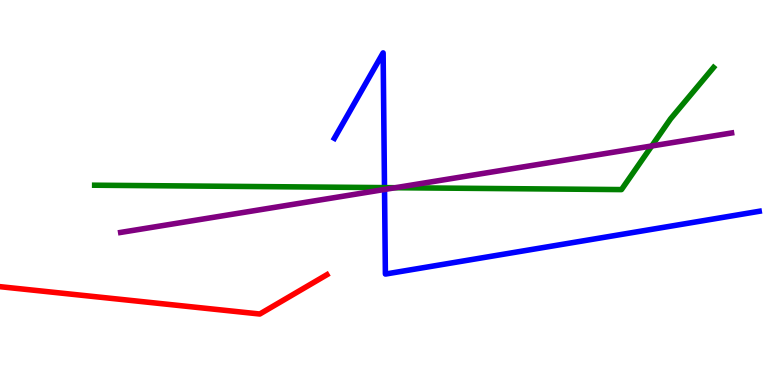[{'lines': ['blue', 'red'], 'intersections': []}, {'lines': ['green', 'red'], 'intersections': []}, {'lines': ['purple', 'red'], 'intersections': []}, {'lines': ['blue', 'green'], 'intersections': [{'x': 4.96, 'y': 5.13}]}, {'lines': ['blue', 'purple'], 'intersections': [{'x': 4.96, 'y': 5.08}]}, {'lines': ['green', 'purple'], 'intersections': [{'x': 5.1, 'y': 5.12}, {'x': 8.41, 'y': 6.21}]}]